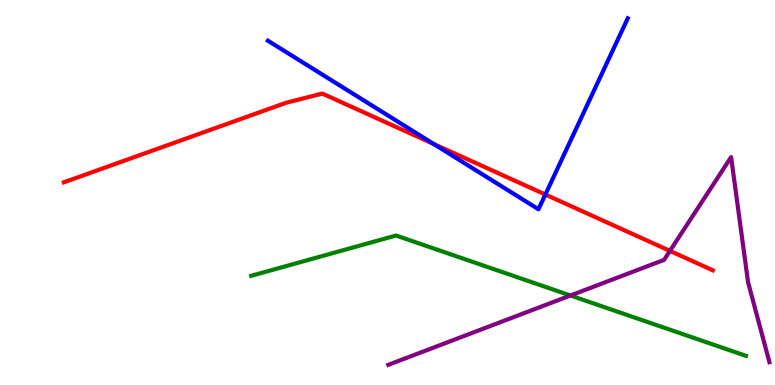[{'lines': ['blue', 'red'], 'intersections': [{'x': 5.6, 'y': 6.26}, {'x': 7.04, 'y': 4.95}]}, {'lines': ['green', 'red'], 'intersections': []}, {'lines': ['purple', 'red'], 'intersections': [{'x': 8.64, 'y': 3.48}]}, {'lines': ['blue', 'green'], 'intersections': []}, {'lines': ['blue', 'purple'], 'intersections': []}, {'lines': ['green', 'purple'], 'intersections': [{'x': 7.36, 'y': 2.32}]}]